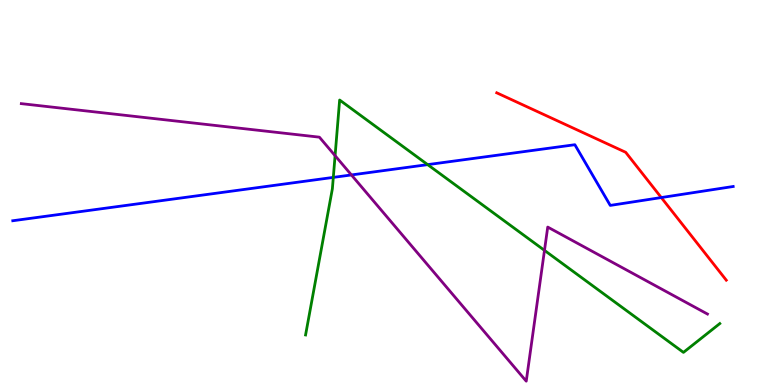[{'lines': ['blue', 'red'], 'intersections': [{'x': 8.53, 'y': 4.87}]}, {'lines': ['green', 'red'], 'intersections': []}, {'lines': ['purple', 'red'], 'intersections': []}, {'lines': ['blue', 'green'], 'intersections': [{'x': 4.3, 'y': 5.39}, {'x': 5.52, 'y': 5.72}]}, {'lines': ['blue', 'purple'], 'intersections': [{'x': 4.53, 'y': 5.46}]}, {'lines': ['green', 'purple'], 'intersections': [{'x': 4.32, 'y': 5.96}, {'x': 7.03, 'y': 3.5}]}]